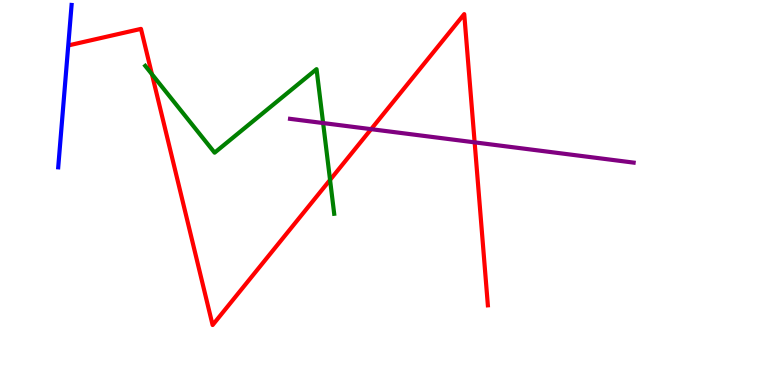[{'lines': ['blue', 'red'], 'intersections': []}, {'lines': ['green', 'red'], 'intersections': [{'x': 1.96, 'y': 8.07}, {'x': 4.26, 'y': 5.33}]}, {'lines': ['purple', 'red'], 'intersections': [{'x': 4.79, 'y': 6.65}, {'x': 6.12, 'y': 6.3}]}, {'lines': ['blue', 'green'], 'intersections': []}, {'lines': ['blue', 'purple'], 'intersections': []}, {'lines': ['green', 'purple'], 'intersections': [{'x': 4.17, 'y': 6.8}]}]